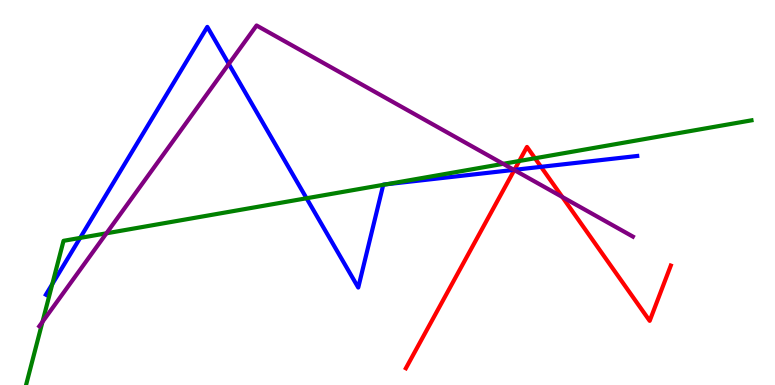[{'lines': ['blue', 'red'], 'intersections': [{'x': 6.64, 'y': 5.59}, {'x': 6.98, 'y': 5.67}]}, {'lines': ['green', 'red'], 'intersections': [{'x': 6.7, 'y': 5.82}, {'x': 6.9, 'y': 5.89}]}, {'lines': ['purple', 'red'], 'intersections': [{'x': 6.64, 'y': 5.58}, {'x': 7.26, 'y': 4.88}]}, {'lines': ['blue', 'green'], 'intersections': [{'x': 0.675, 'y': 2.62}, {'x': 1.03, 'y': 3.82}, {'x': 3.96, 'y': 4.85}, {'x': 4.95, 'y': 5.2}, {'x': 4.99, 'y': 5.21}]}, {'lines': ['blue', 'purple'], 'intersections': [{'x': 2.95, 'y': 8.34}, {'x': 6.63, 'y': 5.59}]}, {'lines': ['green', 'purple'], 'intersections': [{'x': 0.548, 'y': 1.64}, {'x': 1.37, 'y': 3.94}, {'x': 6.49, 'y': 5.74}]}]